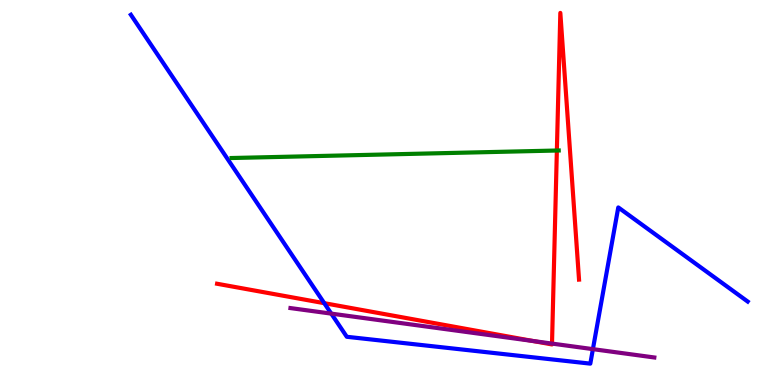[{'lines': ['blue', 'red'], 'intersections': [{'x': 4.18, 'y': 2.13}]}, {'lines': ['green', 'red'], 'intersections': [{'x': 7.19, 'y': 6.09}]}, {'lines': ['purple', 'red'], 'intersections': [{'x': 6.88, 'y': 1.14}, {'x': 7.12, 'y': 1.08}]}, {'lines': ['blue', 'green'], 'intersections': []}, {'lines': ['blue', 'purple'], 'intersections': [{'x': 4.27, 'y': 1.85}, {'x': 7.65, 'y': 0.931}]}, {'lines': ['green', 'purple'], 'intersections': []}]